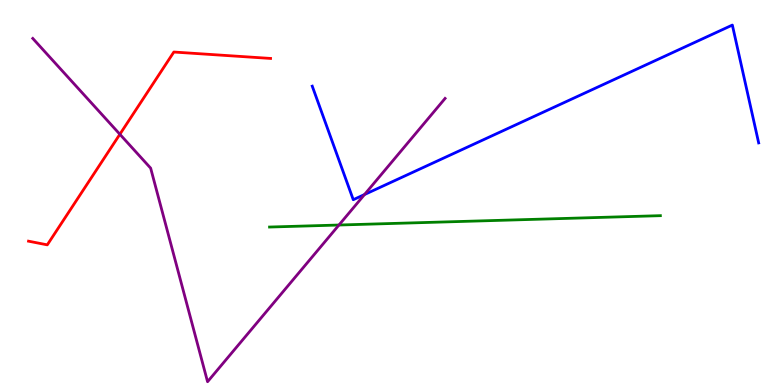[{'lines': ['blue', 'red'], 'intersections': []}, {'lines': ['green', 'red'], 'intersections': []}, {'lines': ['purple', 'red'], 'intersections': [{'x': 1.55, 'y': 6.51}]}, {'lines': ['blue', 'green'], 'intersections': []}, {'lines': ['blue', 'purple'], 'intersections': [{'x': 4.7, 'y': 4.95}]}, {'lines': ['green', 'purple'], 'intersections': [{'x': 4.37, 'y': 4.16}]}]